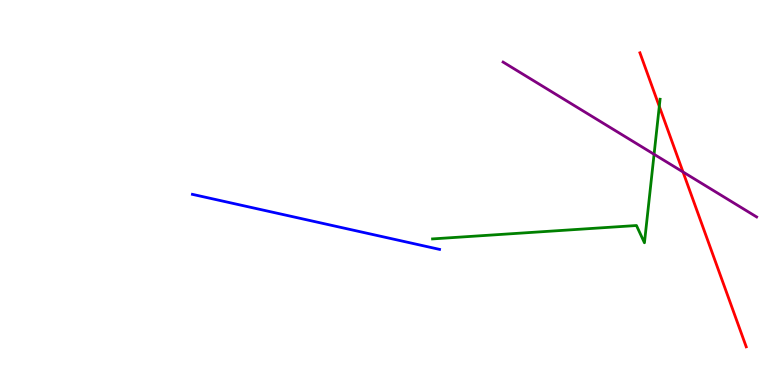[{'lines': ['blue', 'red'], 'intersections': []}, {'lines': ['green', 'red'], 'intersections': [{'x': 8.51, 'y': 7.24}]}, {'lines': ['purple', 'red'], 'intersections': [{'x': 8.81, 'y': 5.53}]}, {'lines': ['blue', 'green'], 'intersections': []}, {'lines': ['blue', 'purple'], 'intersections': []}, {'lines': ['green', 'purple'], 'intersections': [{'x': 8.44, 'y': 5.99}]}]